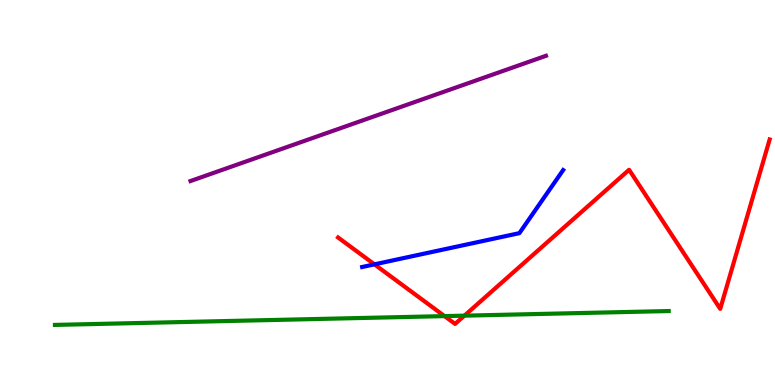[{'lines': ['blue', 'red'], 'intersections': [{'x': 4.83, 'y': 3.13}]}, {'lines': ['green', 'red'], 'intersections': [{'x': 5.74, 'y': 1.79}, {'x': 5.99, 'y': 1.8}]}, {'lines': ['purple', 'red'], 'intersections': []}, {'lines': ['blue', 'green'], 'intersections': []}, {'lines': ['blue', 'purple'], 'intersections': []}, {'lines': ['green', 'purple'], 'intersections': []}]